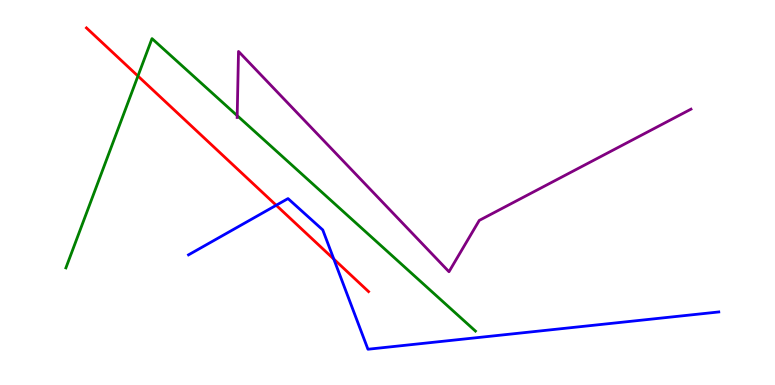[{'lines': ['blue', 'red'], 'intersections': [{'x': 3.56, 'y': 4.67}, {'x': 4.31, 'y': 3.27}]}, {'lines': ['green', 'red'], 'intersections': [{'x': 1.78, 'y': 8.02}]}, {'lines': ['purple', 'red'], 'intersections': []}, {'lines': ['blue', 'green'], 'intersections': []}, {'lines': ['blue', 'purple'], 'intersections': []}, {'lines': ['green', 'purple'], 'intersections': [{'x': 3.06, 'y': 7.0}]}]